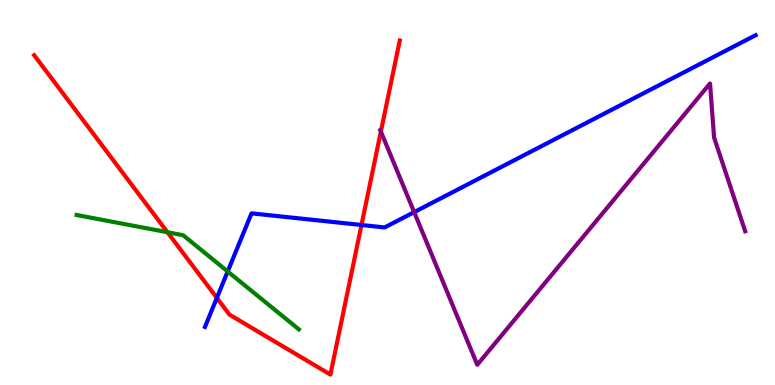[{'lines': ['blue', 'red'], 'intersections': [{'x': 2.8, 'y': 2.26}, {'x': 4.66, 'y': 4.16}]}, {'lines': ['green', 'red'], 'intersections': [{'x': 2.16, 'y': 3.97}]}, {'lines': ['purple', 'red'], 'intersections': [{'x': 4.91, 'y': 6.58}]}, {'lines': ['blue', 'green'], 'intersections': [{'x': 2.94, 'y': 2.95}]}, {'lines': ['blue', 'purple'], 'intersections': [{'x': 5.34, 'y': 4.49}]}, {'lines': ['green', 'purple'], 'intersections': []}]